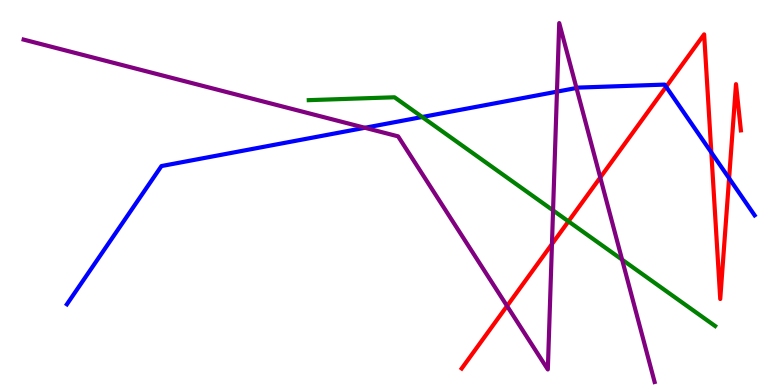[{'lines': ['blue', 'red'], 'intersections': [{'x': 8.59, 'y': 7.75}, {'x': 9.18, 'y': 6.04}, {'x': 9.41, 'y': 5.37}]}, {'lines': ['green', 'red'], 'intersections': [{'x': 7.33, 'y': 4.25}]}, {'lines': ['purple', 'red'], 'intersections': [{'x': 6.54, 'y': 2.05}, {'x': 7.12, 'y': 3.66}, {'x': 7.75, 'y': 5.39}]}, {'lines': ['blue', 'green'], 'intersections': [{'x': 5.45, 'y': 6.96}]}, {'lines': ['blue', 'purple'], 'intersections': [{'x': 4.71, 'y': 6.68}, {'x': 7.19, 'y': 7.62}, {'x': 7.44, 'y': 7.71}]}, {'lines': ['green', 'purple'], 'intersections': [{'x': 7.14, 'y': 4.54}, {'x': 8.03, 'y': 3.26}]}]